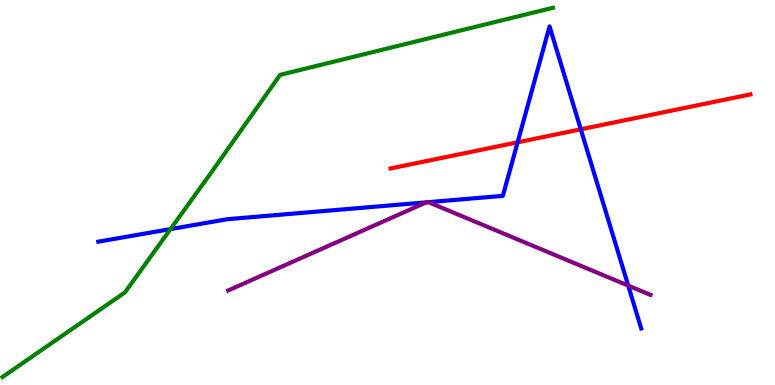[{'lines': ['blue', 'red'], 'intersections': [{'x': 6.68, 'y': 6.3}, {'x': 7.49, 'y': 6.64}]}, {'lines': ['green', 'red'], 'intersections': []}, {'lines': ['purple', 'red'], 'intersections': []}, {'lines': ['blue', 'green'], 'intersections': [{'x': 2.2, 'y': 4.05}]}, {'lines': ['blue', 'purple'], 'intersections': [{'x': 5.5, 'y': 4.74}, {'x': 5.53, 'y': 4.75}, {'x': 8.11, 'y': 2.58}]}, {'lines': ['green', 'purple'], 'intersections': []}]